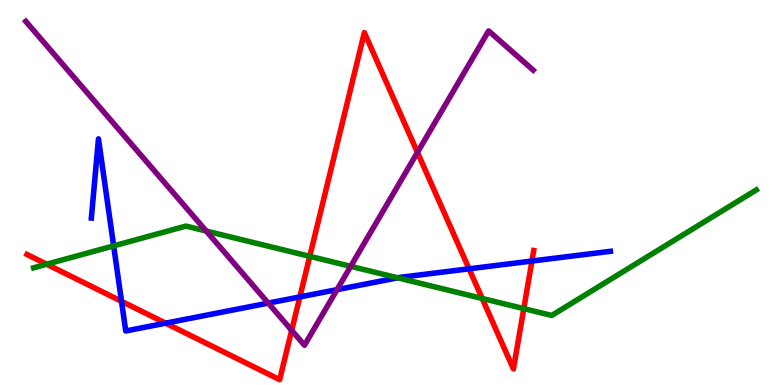[{'lines': ['blue', 'red'], 'intersections': [{'x': 1.57, 'y': 2.17}, {'x': 2.14, 'y': 1.61}, {'x': 3.87, 'y': 2.29}, {'x': 6.05, 'y': 3.02}, {'x': 6.86, 'y': 3.22}]}, {'lines': ['green', 'red'], 'intersections': [{'x': 0.602, 'y': 3.14}, {'x': 4.0, 'y': 3.34}, {'x': 6.22, 'y': 2.25}, {'x': 6.76, 'y': 1.98}]}, {'lines': ['purple', 'red'], 'intersections': [{'x': 3.76, 'y': 1.42}, {'x': 5.39, 'y': 6.04}]}, {'lines': ['blue', 'green'], 'intersections': [{'x': 1.47, 'y': 3.61}, {'x': 5.13, 'y': 2.78}]}, {'lines': ['blue', 'purple'], 'intersections': [{'x': 3.46, 'y': 2.13}, {'x': 4.35, 'y': 2.48}]}, {'lines': ['green', 'purple'], 'intersections': [{'x': 2.66, 'y': 4.0}, {'x': 4.53, 'y': 3.08}]}]